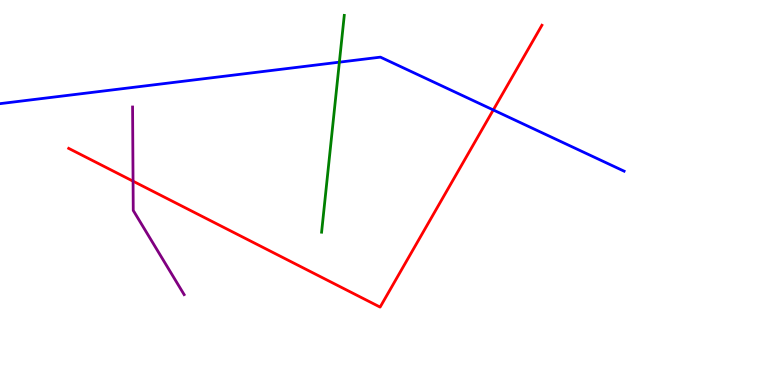[{'lines': ['blue', 'red'], 'intersections': [{'x': 6.37, 'y': 7.14}]}, {'lines': ['green', 'red'], 'intersections': []}, {'lines': ['purple', 'red'], 'intersections': [{'x': 1.72, 'y': 5.29}]}, {'lines': ['blue', 'green'], 'intersections': [{'x': 4.38, 'y': 8.39}]}, {'lines': ['blue', 'purple'], 'intersections': []}, {'lines': ['green', 'purple'], 'intersections': []}]